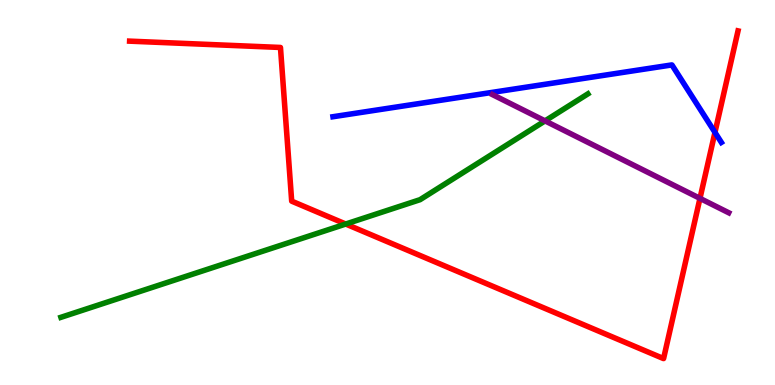[{'lines': ['blue', 'red'], 'intersections': [{'x': 9.23, 'y': 6.56}]}, {'lines': ['green', 'red'], 'intersections': [{'x': 4.46, 'y': 4.18}]}, {'lines': ['purple', 'red'], 'intersections': [{'x': 9.03, 'y': 4.85}]}, {'lines': ['blue', 'green'], 'intersections': []}, {'lines': ['blue', 'purple'], 'intersections': []}, {'lines': ['green', 'purple'], 'intersections': [{'x': 7.03, 'y': 6.86}]}]